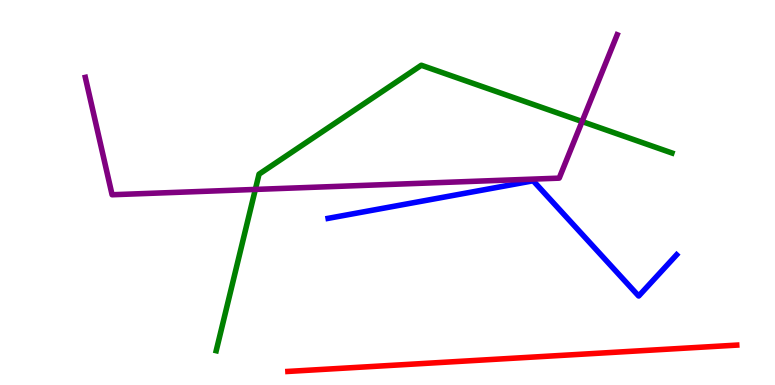[{'lines': ['blue', 'red'], 'intersections': []}, {'lines': ['green', 'red'], 'intersections': []}, {'lines': ['purple', 'red'], 'intersections': []}, {'lines': ['blue', 'green'], 'intersections': []}, {'lines': ['blue', 'purple'], 'intersections': []}, {'lines': ['green', 'purple'], 'intersections': [{'x': 3.29, 'y': 5.08}, {'x': 7.51, 'y': 6.84}]}]